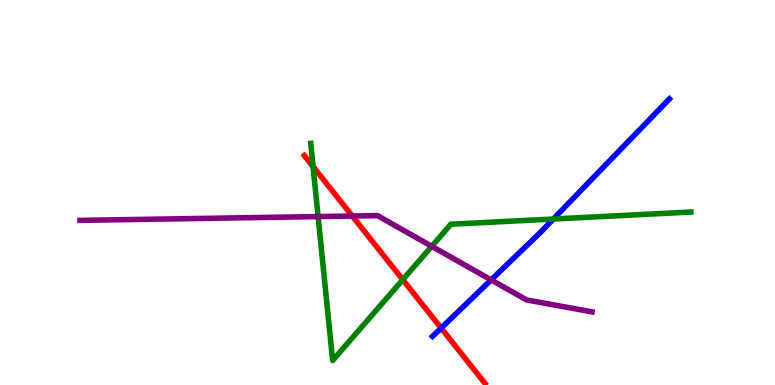[{'lines': ['blue', 'red'], 'intersections': [{'x': 5.69, 'y': 1.48}]}, {'lines': ['green', 'red'], 'intersections': [{'x': 4.04, 'y': 5.67}, {'x': 5.2, 'y': 2.74}]}, {'lines': ['purple', 'red'], 'intersections': [{'x': 4.55, 'y': 4.39}]}, {'lines': ['blue', 'green'], 'intersections': [{'x': 7.14, 'y': 4.31}]}, {'lines': ['blue', 'purple'], 'intersections': [{'x': 6.34, 'y': 2.73}]}, {'lines': ['green', 'purple'], 'intersections': [{'x': 4.1, 'y': 4.37}, {'x': 5.57, 'y': 3.6}]}]